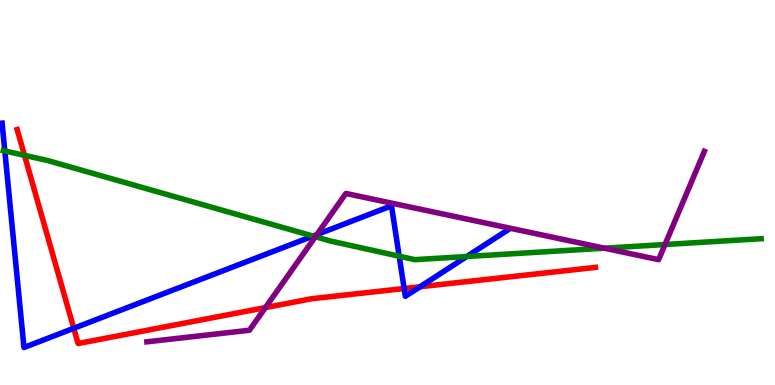[{'lines': ['blue', 'red'], 'intersections': [{'x': 0.952, 'y': 1.47}, {'x': 5.21, 'y': 2.51}, {'x': 5.42, 'y': 2.55}]}, {'lines': ['green', 'red'], 'intersections': [{'x': 0.316, 'y': 5.96}]}, {'lines': ['purple', 'red'], 'intersections': [{'x': 3.42, 'y': 2.01}]}, {'lines': ['blue', 'green'], 'intersections': [{'x': 0.0621, 'y': 6.08}, {'x': 4.04, 'y': 3.87}, {'x': 5.15, 'y': 3.34}, {'x': 6.02, 'y': 3.34}]}, {'lines': ['blue', 'purple'], 'intersections': [{'x': 4.09, 'y': 3.91}]}, {'lines': ['green', 'purple'], 'intersections': [{'x': 4.07, 'y': 3.85}, {'x': 7.8, 'y': 3.55}, {'x': 8.58, 'y': 3.65}]}]